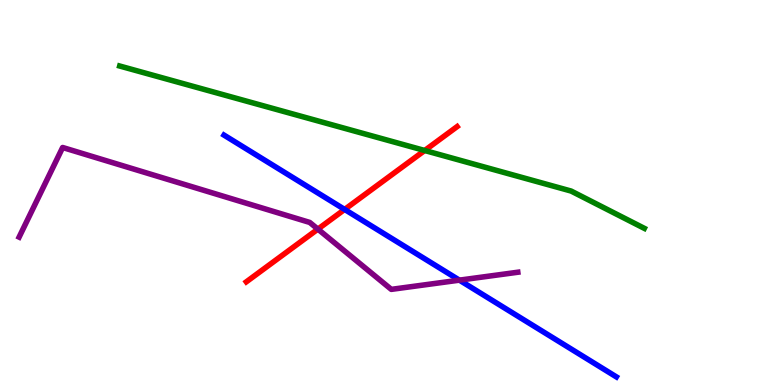[{'lines': ['blue', 'red'], 'intersections': [{'x': 4.45, 'y': 4.56}]}, {'lines': ['green', 'red'], 'intersections': [{'x': 5.48, 'y': 6.09}]}, {'lines': ['purple', 'red'], 'intersections': [{'x': 4.1, 'y': 4.05}]}, {'lines': ['blue', 'green'], 'intersections': []}, {'lines': ['blue', 'purple'], 'intersections': [{'x': 5.93, 'y': 2.72}]}, {'lines': ['green', 'purple'], 'intersections': []}]